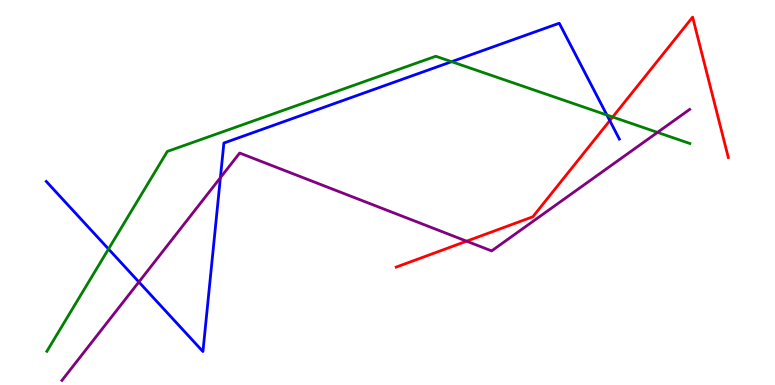[{'lines': ['blue', 'red'], 'intersections': [{'x': 7.87, 'y': 6.87}]}, {'lines': ['green', 'red'], 'intersections': [{'x': 7.91, 'y': 6.96}]}, {'lines': ['purple', 'red'], 'intersections': [{'x': 6.02, 'y': 3.74}]}, {'lines': ['blue', 'green'], 'intersections': [{'x': 1.4, 'y': 3.53}, {'x': 5.83, 'y': 8.4}, {'x': 7.83, 'y': 7.01}]}, {'lines': ['blue', 'purple'], 'intersections': [{'x': 1.79, 'y': 2.68}, {'x': 2.84, 'y': 5.38}]}, {'lines': ['green', 'purple'], 'intersections': [{'x': 8.48, 'y': 6.56}]}]